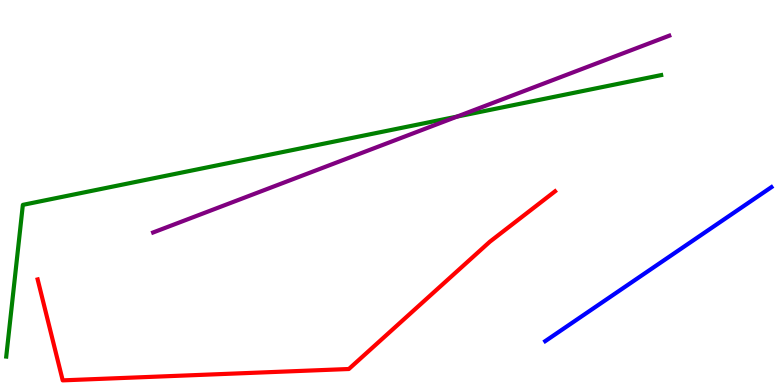[{'lines': ['blue', 'red'], 'intersections': []}, {'lines': ['green', 'red'], 'intersections': []}, {'lines': ['purple', 'red'], 'intersections': []}, {'lines': ['blue', 'green'], 'intersections': []}, {'lines': ['blue', 'purple'], 'intersections': []}, {'lines': ['green', 'purple'], 'intersections': [{'x': 5.9, 'y': 6.97}]}]